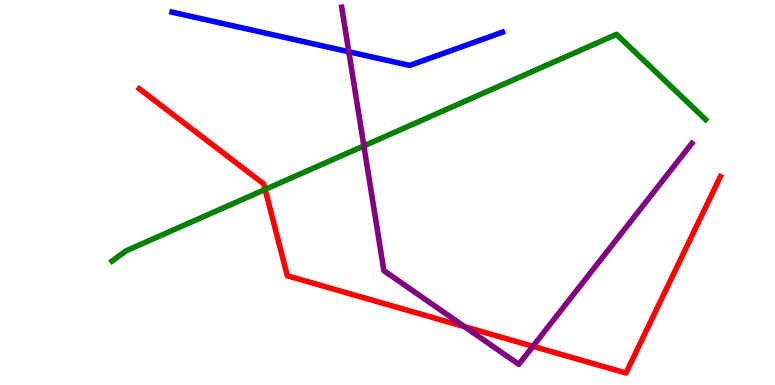[{'lines': ['blue', 'red'], 'intersections': []}, {'lines': ['green', 'red'], 'intersections': [{'x': 3.42, 'y': 5.08}]}, {'lines': ['purple', 'red'], 'intersections': [{'x': 5.99, 'y': 1.52}, {'x': 6.88, 'y': 1.01}]}, {'lines': ['blue', 'green'], 'intersections': []}, {'lines': ['blue', 'purple'], 'intersections': [{'x': 4.5, 'y': 8.66}]}, {'lines': ['green', 'purple'], 'intersections': [{'x': 4.7, 'y': 6.21}]}]